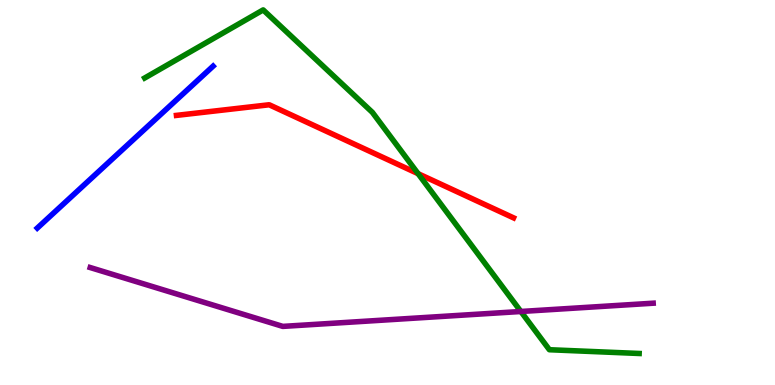[{'lines': ['blue', 'red'], 'intersections': []}, {'lines': ['green', 'red'], 'intersections': [{'x': 5.39, 'y': 5.49}]}, {'lines': ['purple', 'red'], 'intersections': []}, {'lines': ['blue', 'green'], 'intersections': []}, {'lines': ['blue', 'purple'], 'intersections': []}, {'lines': ['green', 'purple'], 'intersections': [{'x': 6.72, 'y': 1.91}]}]